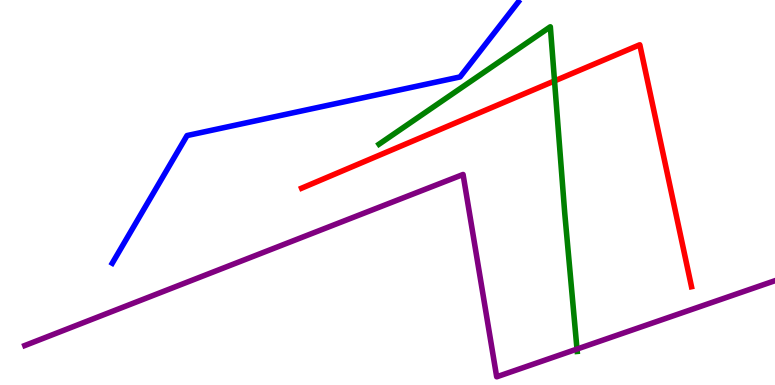[{'lines': ['blue', 'red'], 'intersections': []}, {'lines': ['green', 'red'], 'intersections': [{'x': 7.16, 'y': 7.9}]}, {'lines': ['purple', 'red'], 'intersections': []}, {'lines': ['blue', 'green'], 'intersections': []}, {'lines': ['blue', 'purple'], 'intersections': []}, {'lines': ['green', 'purple'], 'intersections': [{'x': 7.45, 'y': 0.933}]}]